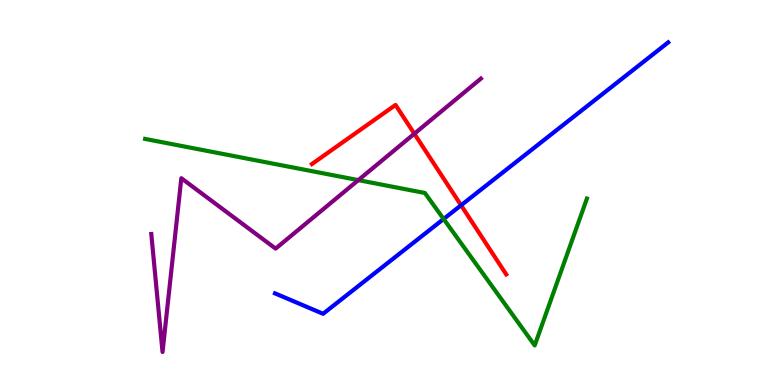[{'lines': ['blue', 'red'], 'intersections': [{'x': 5.95, 'y': 4.67}]}, {'lines': ['green', 'red'], 'intersections': []}, {'lines': ['purple', 'red'], 'intersections': [{'x': 5.35, 'y': 6.53}]}, {'lines': ['blue', 'green'], 'intersections': [{'x': 5.72, 'y': 4.31}]}, {'lines': ['blue', 'purple'], 'intersections': []}, {'lines': ['green', 'purple'], 'intersections': [{'x': 4.62, 'y': 5.32}]}]